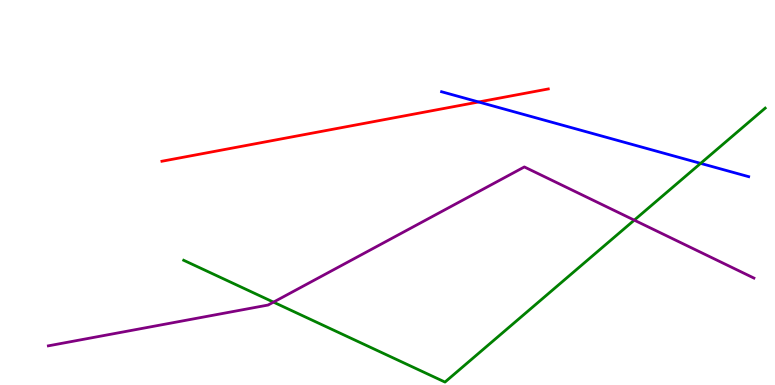[{'lines': ['blue', 'red'], 'intersections': [{'x': 6.18, 'y': 7.35}]}, {'lines': ['green', 'red'], 'intersections': []}, {'lines': ['purple', 'red'], 'intersections': []}, {'lines': ['blue', 'green'], 'intersections': [{'x': 9.04, 'y': 5.76}]}, {'lines': ['blue', 'purple'], 'intersections': []}, {'lines': ['green', 'purple'], 'intersections': [{'x': 3.53, 'y': 2.15}, {'x': 8.18, 'y': 4.28}]}]